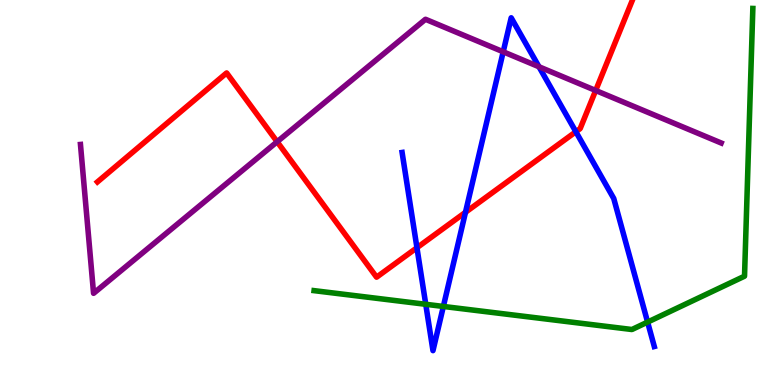[{'lines': ['blue', 'red'], 'intersections': [{'x': 5.38, 'y': 3.57}, {'x': 6.01, 'y': 4.49}, {'x': 7.43, 'y': 6.58}]}, {'lines': ['green', 'red'], 'intersections': []}, {'lines': ['purple', 'red'], 'intersections': [{'x': 3.58, 'y': 6.32}, {'x': 7.69, 'y': 7.65}]}, {'lines': ['blue', 'green'], 'intersections': [{'x': 5.49, 'y': 2.1}, {'x': 5.72, 'y': 2.04}, {'x': 8.36, 'y': 1.63}]}, {'lines': ['blue', 'purple'], 'intersections': [{'x': 6.49, 'y': 8.65}, {'x': 6.95, 'y': 8.27}]}, {'lines': ['green', 'purple'], 'intersections': []}]